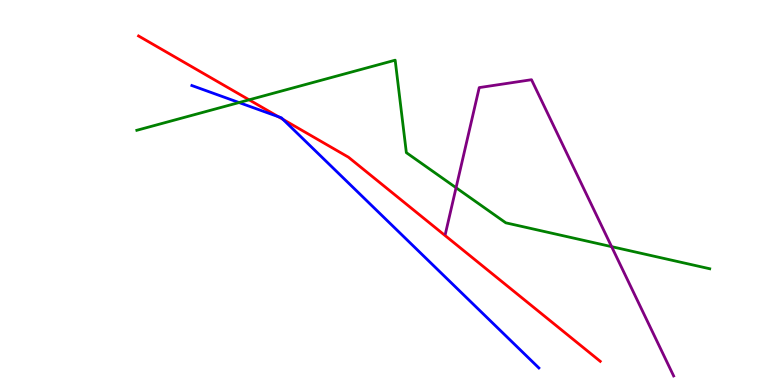[{'lines': ['blue', 'red'], 'intersections': [{'x': 3.59, 'y': 6.97}, {'x': 3.65, 'y': 6.9}]}, {'lines': ['green', 'red'], 'intersections': [{'x': 3.21, 'y': 7.41}]}, {'lines': ['purple', 'red'], 'intersections': []}, {'lines': ['blue', 'green'], 'intersections': [{'x': 3.08, 'y': 7.34}]}, {'lines': ['blue', 'purple'], 'intersections': []}, {'lines': ['green', 'purple'], 'intersections': [{'x': 5.88, 'y': 5.12}, {'x': 7.89, 'y': 3.59}]}]